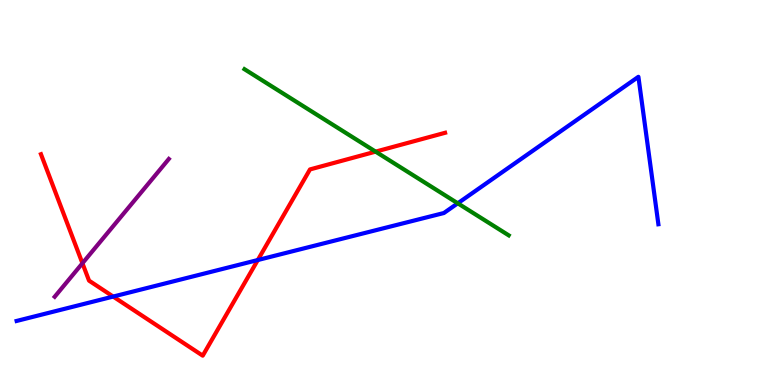[{'lines': ['blue', 'red'], 'intersections': [{'x': 1.46, 'y': 2.3}, {'x': 3.33, 'y': 3.25}]}, {'lines': ['green', 'red'], 'intersections': [{'x': 4.85, 'y': 6.06}]}, {'lines': ['purple', 'red'], 'intersections': [{'x': 1.06, 'y': 3.16}]}, {'lines': ['blue', 'green'], 'intersections': [{'x': 5.91, 'y': 4.72}]}, {'lines': ['blue', 'purple'], 'intersections': []}, {'lines': ['green', 'purple'], 'intersections': []}]